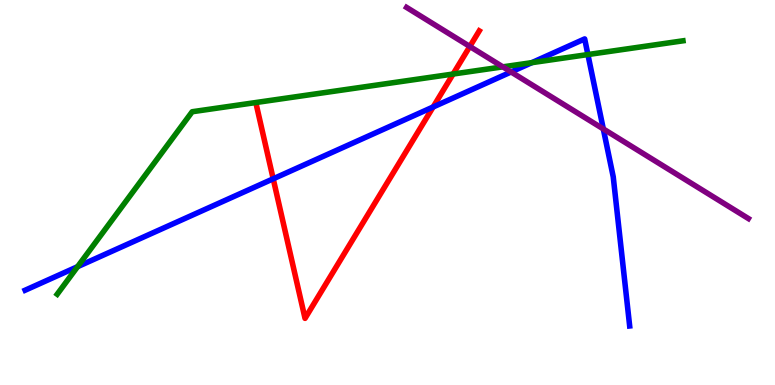[{'lines': ['blue', 'red'], 'intersections': [{'x': 3.53, 'y': 5.36}, {'x': 5.59, 'y': 7.22}]}, {'lines': ['green', 'red'], 'intersections': [{'x': 5.85, 'y': 8.08}]}, {'lines': ['purple', 'red'], 'intersections': [{'x': 6.06, 'y': 8.79}]}, {'lines': ['blue', 'green'], 'intersections': [{'x': 1.0, 'y': 3.07}, {'x': 6.86, 'y': 8.37}, {'x': 7.59, 'y': 8.58}]}, {'lines': ['blue', 'purple'], 'intersections': [{'x': 6.59, 'y': 8.13}, {'x': 7.78, 'y': 6.65}]}, {'lines': ['green', 'purple'], 'intersections': [{'x': 6.49, 'y': 8.26}]}]